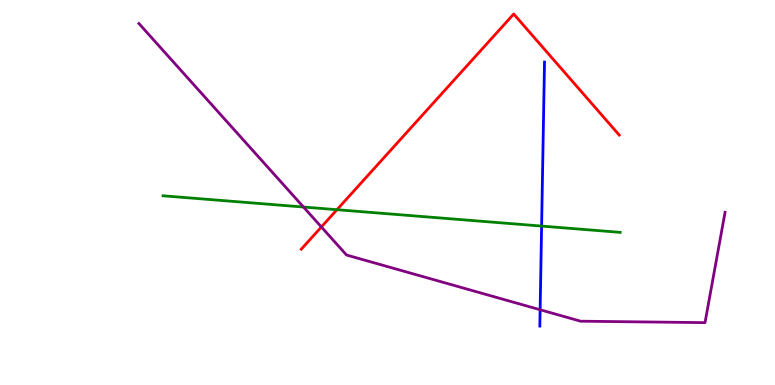[{'lines': ['blue', 'red'], 'intersections': []}, {'lines': ['green', 'red'], 'intersections': [{'x': 4.35, 'y': 4.55}]}, {'lines': ['purple', 'red'], 'intersections': [{'x': 4.15, 'y': 4.1}]}, {'lines': ['blue', 'green'], 'intersections': [{'x': 6.99, 'y': 4.13}]}, {'lines': ['blue', 'purple'], 'intersections': [{'x': 6.97, 'y': 1.95}]}, {'lines': ['green', 'purple'], 'intersections': [{'x': 3.92, 'y': 4.62}]}]